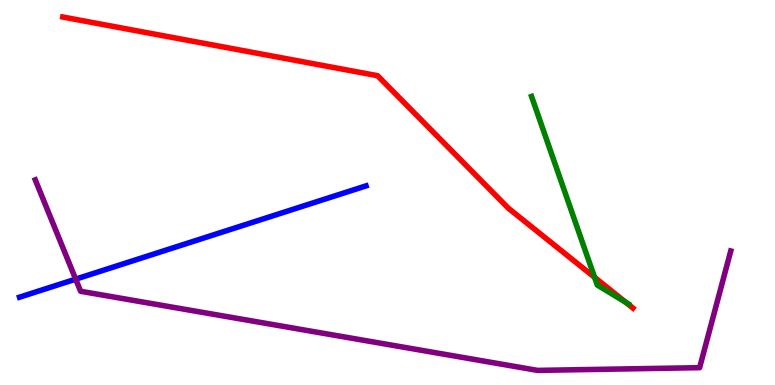[{'lines': ['blue', 'red'], 'intersections': []}, {'lines': ['green', 'red'], 'intersections': [{'x': 7.67, 'y': 2.8}, {'x': 8.07, 'y': 2.15}]}, {'lines': ['purple', 'red'], 'intersections': []}, {'lines': ['blue', 'green'], 'intersections': []}, {'lines': ['blue', 'purple'], 'intersections': [{'x': 0.977, 'y': 2.75}]}, {'lines': ['green', 'purple'], 'intersections': []}]